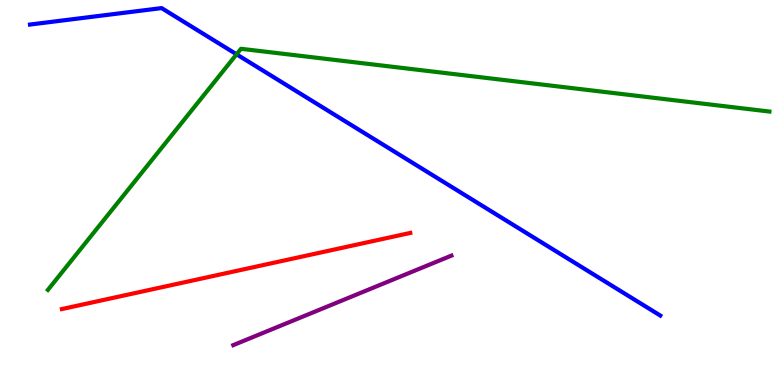[{'lines': ['blue', 'red'], 'intersections': []}, {'lines': ['green', 'red'], 'intersections': []}, {'lines': ['purple', 'red'], 'intersections': []}, {'lines': ['blue', 'green'], 'intersections': [{'x': 3.05, 'y': 8.59}]}, {'lines': ['blue', 'purple'], 'intersections': []}, {'lines': ['green', 'purple'], 'intersections': []}]